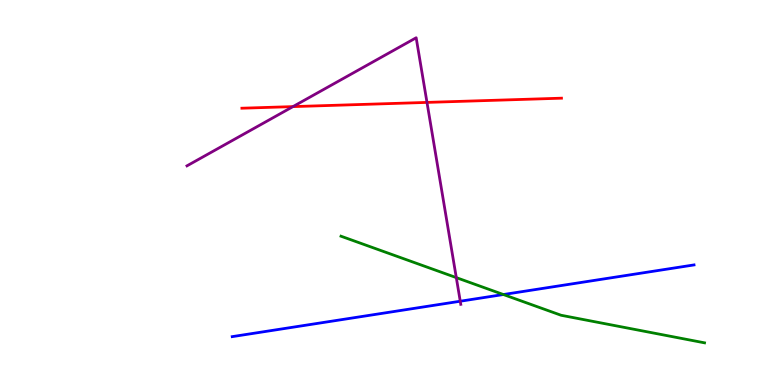[{'lines': ['blue', 'red'], 'intersections': []}, {'lines': ['green', 'red'], 'intersections': []}, {'lines': ['purple', 'red'], 'intersections': [{'x': 3.78, 'y': 7.23}, {'x': 5.51, 'y': 7.34}]}, {'lines': ['blue', 'green'], 'intersections': [{'x': 6.5, 'y': 2.35}]}, {'lines': ['blue', 'purple'], 'intersections': [{'x': 5.94, 'y': 2.18}]}, {'lines': ['green', 'purple'], 'intersections': [{'x': 5.89, 'y': 2.79}]}]